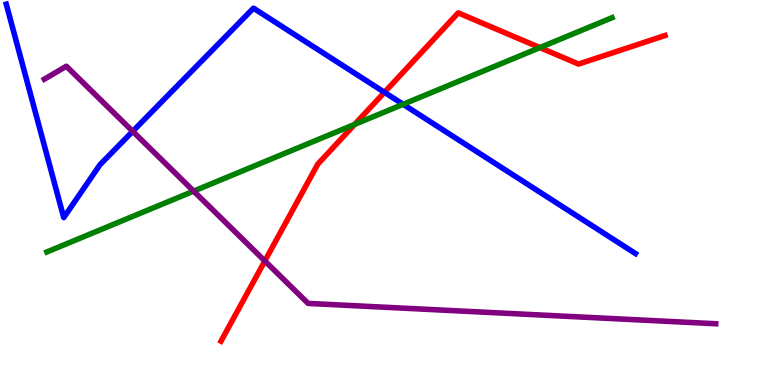[{'lines': ['blue', 'red'], 'intersections': [{'x': 4.96, 'y': 7.6}]}, {'lines': ['green', 'red'], 'intersections': [{'x': 4.58, 'y': 6.77}, {'x': 6.97, 'y': 8.76}]}, {'lines': ['purple', 'red'], 'intersections': [{'x': 3.42, 'y': 3.22}]}, {'lines': ['blue', 'green'], 'intersections': [{'x': 5.2, 'y': 7.29}]}, {'lines': ['blue', 'purple'], 'intersections': [{'x': 1.71, 'y': 6.59}]}, {'lines': ['green', 'purple'], 'intersections': [{'x': 2.5, 'y': 5.04}]}]